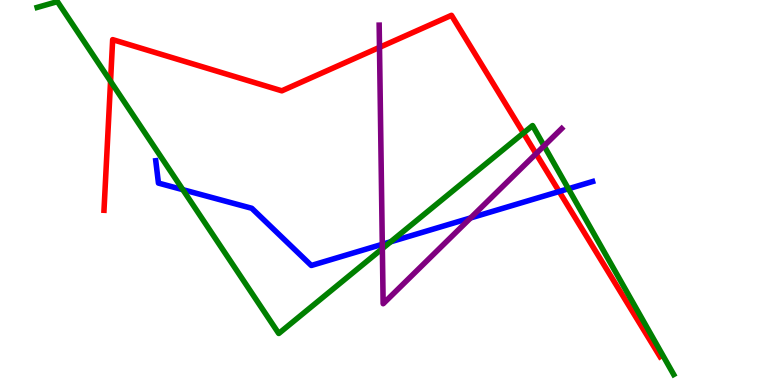[{'lines': ['blue', 'red'], 'intersections': [{'x': 7.21, 'y': 5.03}]}, {'lines': ['green', 'red'], 'intersections': [{'x': 1.43, 'y': 7.89}, {'x': 6.75, 'y': 6.54}]}, {'lines': ['purple', 'red'], 'intersections': [{'x': 4.9, 'y': 8.77}, {'x': 6.92, 'y': 6.01}]}, {'lines': ['blue', 'green'], 'intersections': [{'x': 2.36, 'y': 5.07}, {'x': 5.04, 'y': 3.72}, {'x': 7.33, 'y': 5.1}]}, {'lines': ['blue', 'purple'], 'intersections': [{'x': 4.93, 'y': 3.65}, {'x': 6.07, 'y': 4.34}]}, {'lines': ['green', 'purple'], 'intersections': [{'x': 4.93, 'y': 3.54}, {'x': 7.02, 'y': 6.21}]}]